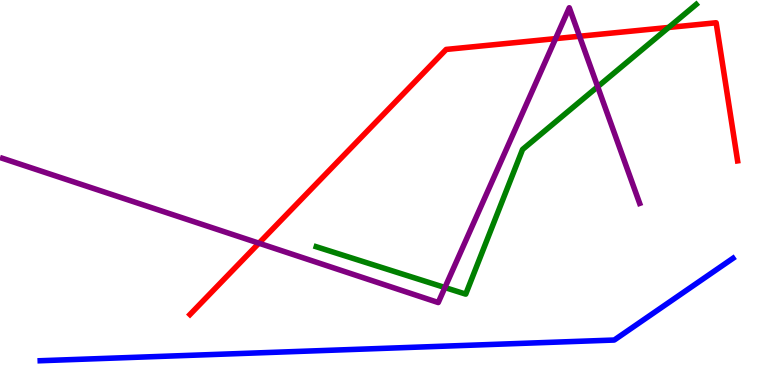[{'lines': ['blue', 'red'], 'intersections': []}, {'lines': ['green', 'red'], 'intersections': [{'x': 8.63, 'y': 9.29}]}, {'lines': ['purple', 'red'], 'intersections': [{'x': 3.34, 'y': 3.68}, {'x': 7.17, 'y': 9.0}, {'x': 7.48, 'y': 9.06}]}, {'lines': ['blue', 'green'], 'intersections': []}, {'lines': ['blue', 'purple'], 'intersections': []}, {'lines': ['green', 'purple'], 'intersections': [{'x': 5.74, 'y': 2.53}, {'x': 7.71, 'y': 7.75}]}]